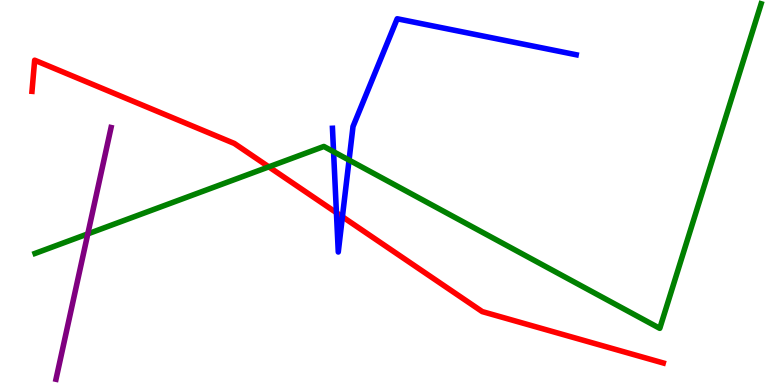[{'lines': ['blue', 'red'], 'intersections': [{'x': 4.34, 'y': 4.48}, {'x': 4.42, 'y': 4.37}]}, {'lines': ['green', 'red'], 'intersections': [{'x': 3.47, 'y': 5.67}]}, {'lines': ['purple', 'red'], 'intersections': []}, {'lines': ['blue', 'green'], 'intersections': [{'x': 4.3, 'y': 6.06}, {'x': 4.5, 'y': 5.84}]}, {'lines': ['blue', 'purple'], 'intersections': []}, {'lines': ['green', 'purple'], 'intersections': [{'x': 1.13, 'y': 3.92}]}]